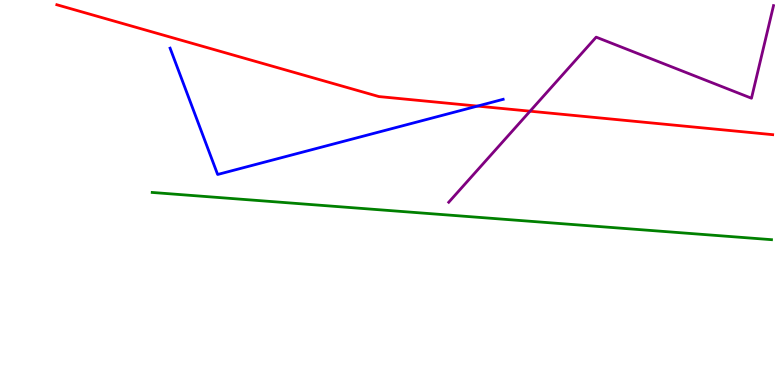[{'lines': ['blue', 'red'], 'intersections': [{'x': 6.16, 'y': 7.24}]}, {'lines': ['green', 'red'], 'intersections': []}, {'lines': ['purple', 'red'], 'intersections': [{'x': 6.84, 'y': 7.11}]}, {'lines': ['blue', 'green'], 'intersections': []}, {'lines': ['blue', 'purple'], 'intersections': []}, {'lines': ['green', 'purple'], 'intersections': []}]